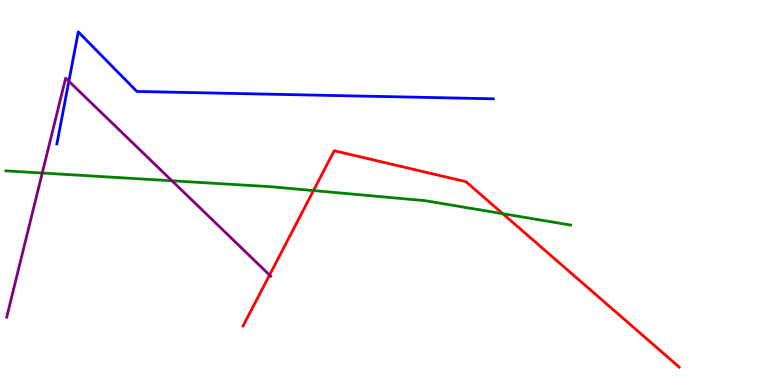[{'lines': ['blue', 'red'], 'intersections': []}, {'lines': ['green', 'red'], 'intersections': [{'x': 4.04, 'y': 5.05}, {'x': 6.49, 'y': 4.45}]}, {'lines': ['purple', 'red'], 'intersections': [{'x': 3.48, 'y': 2.86}]}, {'lines': ['blue', 'green'], 'intersections': []}, {'lines': ['blue', 'purple'], 'intersections': [{'x': 0.888, 'y': 7.89}]}, {'lines': ['green', 'purple'], 'intersections': [{'x': 0.545, 'y': 5.51}, {'x': 2.22, 'y': 5.3}]}]